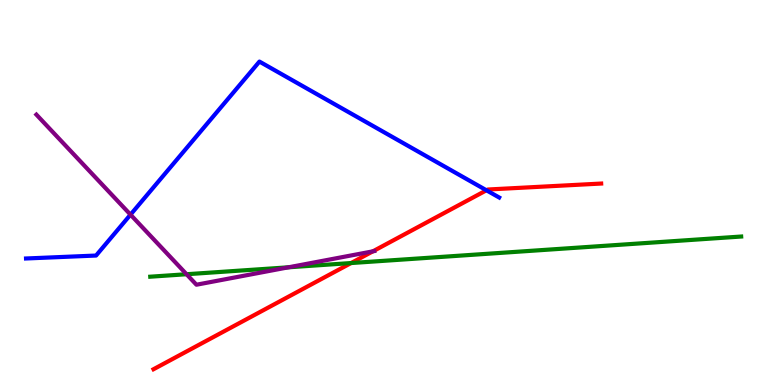[{'lines': ['blue', 'red'], 'intersections': [{'x': 6.28, 'y': 5.06}]}, {'lines': ['green', 'red'], 'intersections': [{'x': 4.53, 'y': 3.17}]}, {'lines': ['purple', 'red'], 'intersections': [{'x': 4.81, 'y': 3.47}]}, {'lines': ['blue', 'green'], 'intersections': []}, {'lines': ['blue', 'purple'], 'intersections': [{'x': 1.68, 'y': 4.42}]}, {'lines': ['green', 'purple'], 'intersections': [{'x': 2.41, 'y': 2.88}, {'x': 3.72, 'y': 3.06}]}]